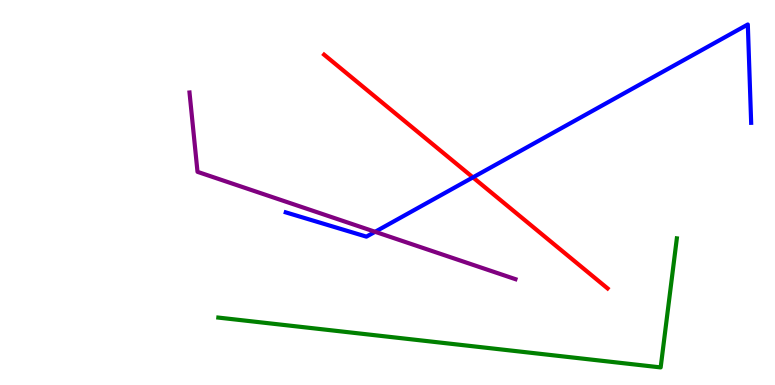[{'lines': ['blue', 'red'], 'intersections': [{'x': 6.1, 'y': 5.39}]}, {'lines': ['green', 'red'], 'intersections': []}, {'lines': ['purple', 'red'], 'intersections': []}, {'lines': ['blue', 'green'], 'intersections': []}, {'lines': ['blue', 'purple'], 'intersections': [{'x': 4.84, 'y': 3.98}]}, {'lines': ['green', 'purple'], 'intersections': []}]